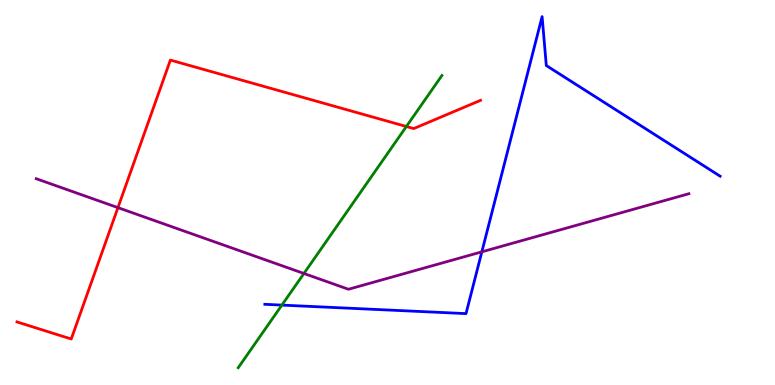[{'lines': ['blue', 'red'], 'intersections': []}, {'lines': ['green', 'red'], 'intersections': [{'x': 5.24, 'y': 6.71}]}, {'lines': ['purple', 'red'], 'intersections': [{'x': 1.52, 'y': 4.61}]}, {'lines': ['blue', 'green'], 'intersections': [{'x': 3.64, 'y': 2.08}]}, {'lines': ['blue', 'purple'], 'intersections': [{'x': 6.22, 'y': 3.46}]}, {'lines': ['green', 'purple'], 'intersections': [{'x': 3.92, 'y': 2.9}]}]